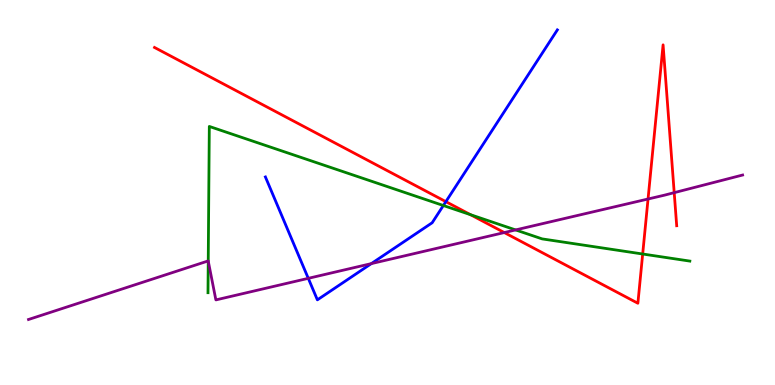[{'lines': ['blue', 'red'], 'intersections': [{'x': 5.75, 'y': 4.76}]}, {'lines': ['green', 'red'], 'intersections': [{'x': 6.07, 'y': 4.42}, {'x': 8.29, 'y': 3.4}]}, {'lines': ['purple', 'red'], 'intersections': [{'x': 6.51, 'y': 3.96}, {'x': 8.36, 'y': 4.83}, {'x': 8.7, 'y': 5.0}]}, {'lines': ['blue', 'green'], 'intersections': [{'x': 5.72, 'y': 4.66}]}, {'lines': ['blue', 'purple'], 'intersections': [{'x': 3.98, 'y': 2.77}, {'x': 4.79, 'y': 3.15}]}, {'lines': ['green', 'purple'], 'intersections': [{'x': 2.69, 'y': 3.22}, {'x': 6.65, 'y': 4.03}]}]